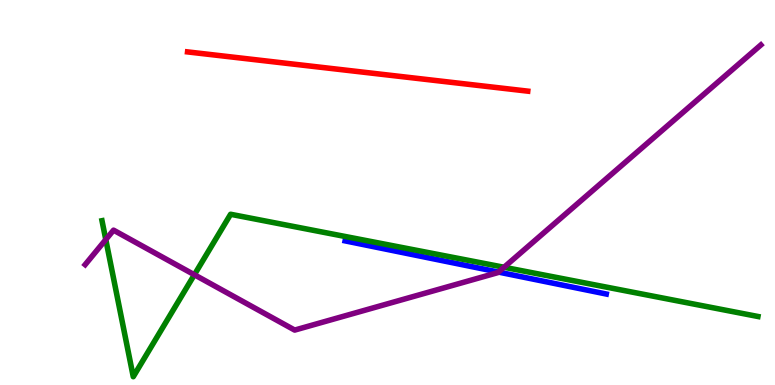[{'lines': ['blue', 'red'], 'intersections': []}, {'lines': ['green', 'red'], 'intersections': []}, {'lines': ['purple', 'red'], 'intersections': []}, {'lines': ['blue', 'green'], 'intersections': []}, {'lines': ['blue', 'purple'], 'intersections': [{'x': 6.43, 'y': 2.93}]}, {'lines': ['green', 'purple'], 'intersections': [{'x': 1.36, 'y': 3.78}, {'x': 2.51, 'y': 2.86}, {'x': 6.5, 'y': 3.06}]}]